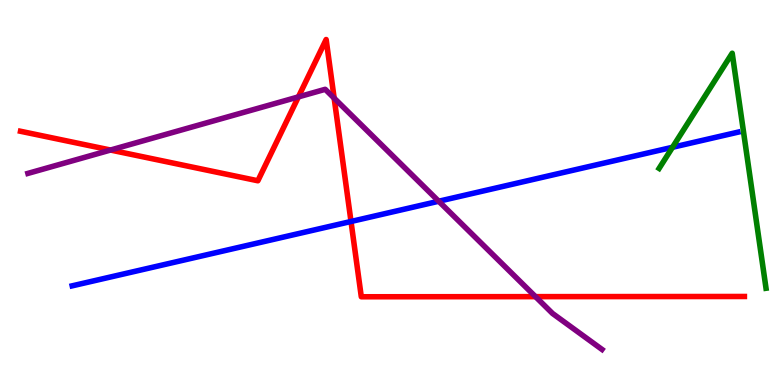[{'lines': ['blue', 'red'], 'intersections': [{'x': 4.53, 'y': 4.25}]}, {'lines': ['green', 'red'], 'intersections': []}, {'lines': ['purple', 'red'], 'intersections': [{'x': 1.43, 'y': 6.1}, {'x': 3.85, 'y': 7.48}, {'x': 4.31, 'y': 7.45}, {'x': 6.91, 'y': 2.3}]}, {'lines': ['blue', 'green'], 'intersections': [{'x': 8.68, 'y': 6.17}]}, {'lines': ['blue', 'purple'], 'intersections': [{'x': 5.66, 'y': 4.77}]}, {'lines': ['green', 'purple'], 'intersections': []}]